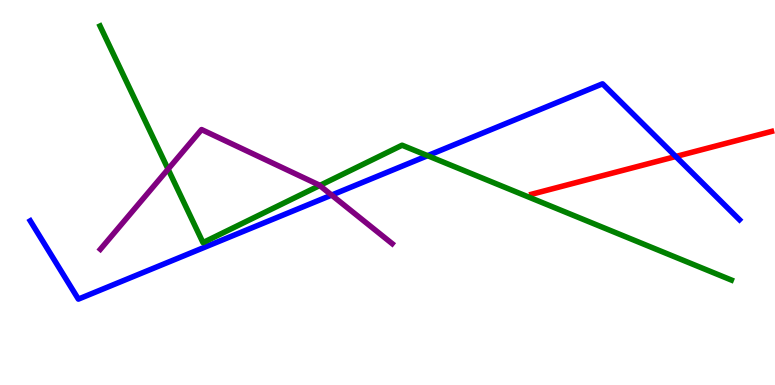[{'lines': ['blue', 'red'], 'intersections': [{'x': 8.72, 'y': 5.94}]}, {'lines': ['green', 'red'], 'intersections': []}, {'lines': ['purple', 'red'], 'intersections': []}, {'lines': ['blue', 'green'], 'intersections': [{'x': 5.52, 'y': 5.96}]}, {'lines': ['blue', 'purple'], 'intersections': [{'x': 4.28, 'y': 4.93}]}, {'lines': ['green', 'purple'], 'intersections': [{'x': 2.17, 'y': 5.61}, {'x': 4.13, 'y': 5.18}]}]